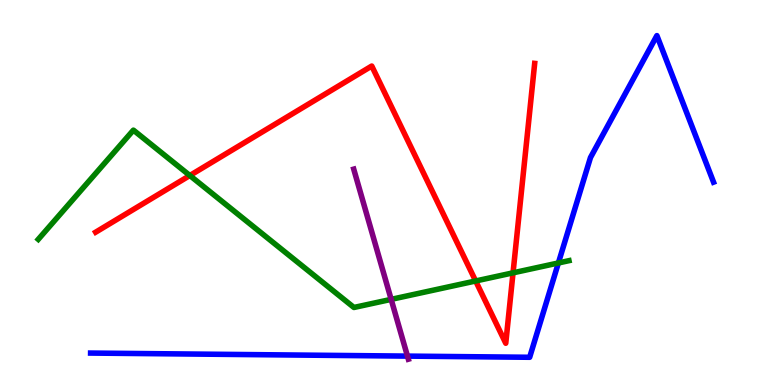[{'lines': ['blue', 'red'], 'intersections': []}, {'lines': ['green', 'red'], 'intersections': [{'x': 2.45, 'y': 5.44}, {'x': 6.14, 'y': 2.7}, {'x': 6.62, 'y': 2.91}]}, {'lines': ['purple', 'red'], 'intersections': []}, {'lines': ['blue', 'green'], 'intersections': [{'x': 7.2, 'y': 3.17}]}, {'lines': ['blue', 'purple'], 'intersections': [{'x': 5.26, 'y': 0.75}]}, {'lines': ['green', 'purple'], 'intersections': [{'x': 5.05, 'y': 2.22}]}]